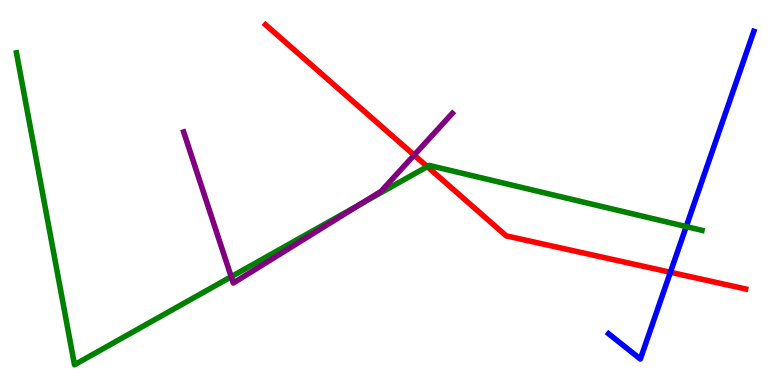[{'lines': ['blue', 'red'], 'intersections': [{'x': 8.65, 'y': 2.93}]}, {'lines': ['green', 'red'], 'intersections': [{'x': 5.51, 'y': 5.67}]}, {'lines': ['purple', 'red'], 'intersections': [{'x': 5.34, 'y': 5.97}]}, {'lines': ['blue', 'green'], 'intersections': [{'x': 8.85, 'y': 4.11}]}, {'lines': ['blue', 'purple'], 'intersections': []}, {'lines': ['green', 'purple'], 'intersections': [{'x': 2.98, 'y': 2.81}, {'x': 4.65, 'y': 4.69}]}]